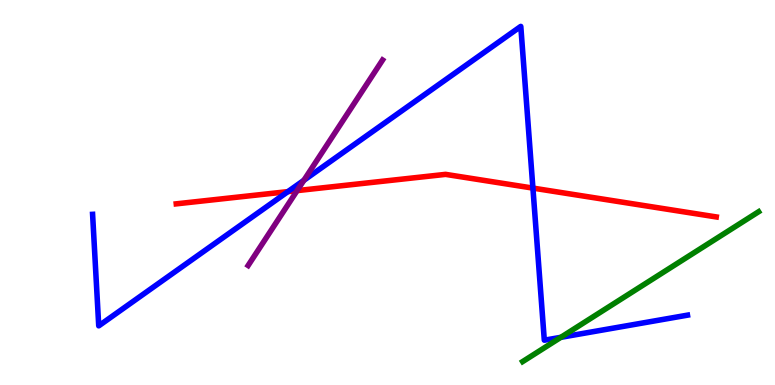[{'lines': ['blue', 'red'], 'intersections': [{'x': 3.72, 'y': 5.02}, {'x': 6.88, 'y': 5.11}]}, {'lines': ['green', 'red'], 'intersections': []}, {'lines': ['purple', 'red'], 'intersections': [{'x': 3.83, 'y': 5.05}]}, {'lines': ['blue', 'green'], 'intersections': [{'x': 7.24, 'y': 1.24}]}, {'lines': ['blue', 'purple'], 'intersections': [{'x': 3.92, 'y': 5.32}]}, {'lines': ['green', 'purple'], 'intersections': []}]